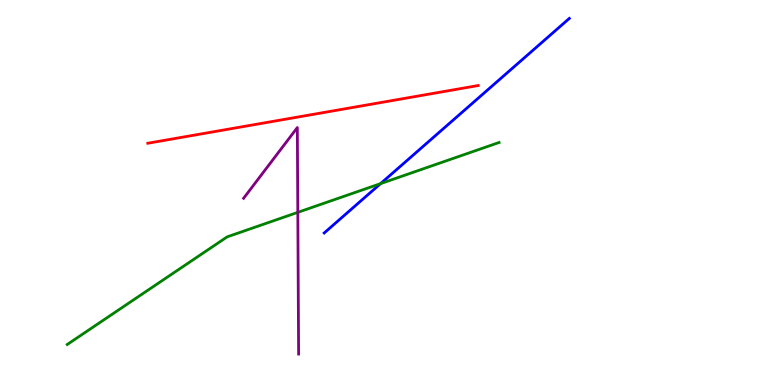[{'lines': ['blue', 'red'], 'intersections': []}, {'lines': ['green', 'red'], 'intersections': []}, {'lines': ['purple', 'red'], 'intersections': []}, {'lines': ['blue', 'green'], 'intersections': [{'x': 4.91, 'y': 5.23}]}, {'lines': ['blue', 'purple'], 'intersections': []}, {'lines': ['green', 'purple'], 'intersections': [{'x': 3.84, 'y': 4.48}]}]